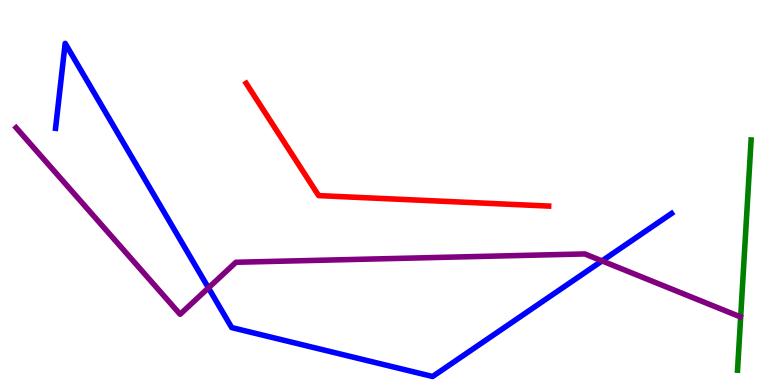[{'lines': ['blue', 'red'], 'intersections': []}, {'lines': ['green', 'red'], 'intersections': []}, {'lines': ['purple', 'red'], 'intersections': []}, {'lines': ['blue', 'green'], 'intersections': []}, {'lines': ['blue', 'purple'], 'intersections': [{'x': 2.69, 'y': 2.52}, {'x': 7.77, 'y': 3.22}]}, {'lines': ['green', 'purple'], 'intersections': []}]